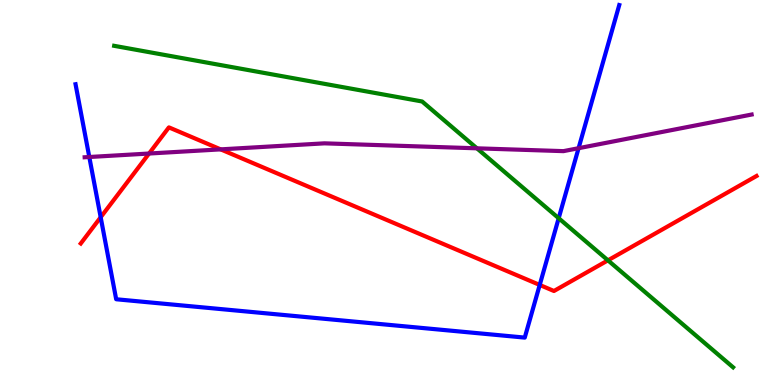[{'lines': ['blue', 'red'], 'intersections': [{'x': 1.3, 'y': 4.36}, {'x': 6.96, 'y': 2.6}]}, {'lines': ['green', 'red'], 'intersections': [{'x': 7.84, 'y': 3.24}]}, {'lines': ['purple', 'red'], 'intersections': [{'x': 1.92, 'y': 6.01}, {'x': 2.85, 'y': 6.12}]}, {'lines': ['blue', 'green'], 'intersections': [{'x': 7.21, 'y': 4.33}]}, {'lines': ['blue', 'purple'], 'intersections': [{'x': 1.15, 'y': 5.92}, {'x': 7.47, 'y': 6.15}]}, {'lines': ['green', 'purple'], 'intersections': [{'x': 6.15, 'y': 6.15}]}]